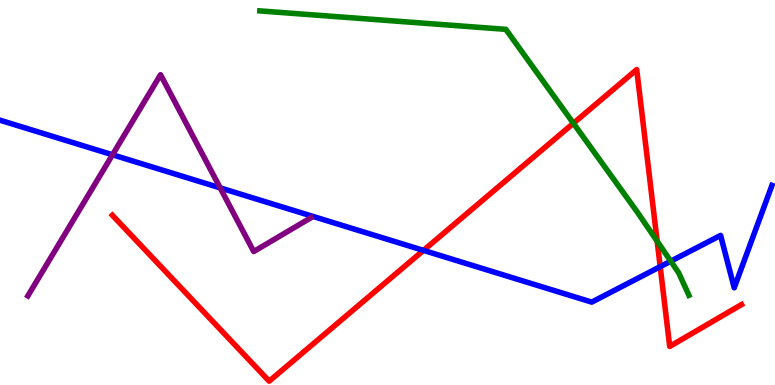[{'lines': ['blue', 'red'], 'intersections': [{'x': 5.46, 'y': 3.5}, {'x': 8.52, 'y': 3.07}]}, {'lines': ['green', 'red'], 'intersections': [{'x': 7.4, 'y': 6.8}, {'x': 8.48, 'y': 3.73}]}, {'lines': ['purple', 'red'], 'intersections': []}, {'lines': ['blue', 'green'], 'intersections': [{'x': 8.66, 'y': 3.22}]}, {'lines': ['blue', 'purple'], 'intersections': [{'x': 1.45, 'y': 5.98}, {'x': 2.84, 'y': 5.12}]}, {'lines': ['green', 'purple'], 'intersections': []}]